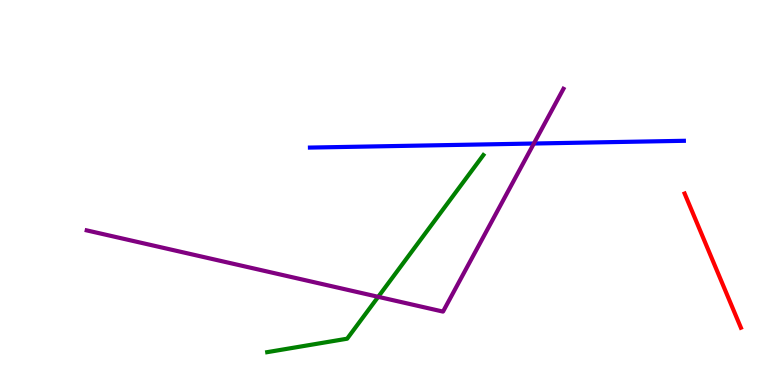[{'lines': ['blue', 'red'], 'intersections': []}, {'lines': ['green', 'red'], 'intersections': []}, {'lines': ['purple', 'red'], 'intersections': []}, {'lines': ['blue', 'green'], 'intersections': []}, {'lines': ['blue', 'purple'], 'intersections': [{'x': 6.89, 'y': 6.27}]}, {'lines': ['green', 'purple'], 'intersections': [{'x': 4.88, 'y': 2.29}]}]